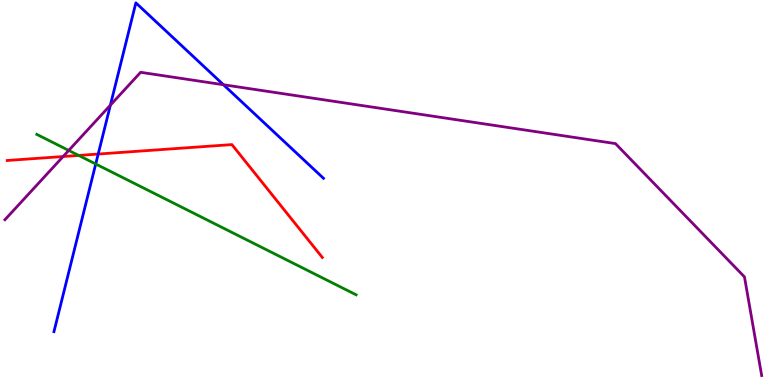[{'lines': ['blue', 'red'], 'intersections': [{'x': 1.27, 'y': 6.0}]}, {'lines': ['green', 'red'], 'intersections': [{'x': 1.02, 'y': 5.96}]}, {'lines': ['purple', 'red'], 'intersections': [{'x': 0.814, 'y': 5.93}]}, {'lines': ['blue', 'green'], 'intersections': [{'x': 1.24, 'y': 5.74}]}, {'lines': ['blue', 'purple'], 'intersections': [{'x': 1.42, 'y': 7.27}, {'x': 2.88, 'y': 7.8}]}, {'lines': ['green', 'purple'], 'intersections': [{'x': 0.887, 'y': 6.09}]}]